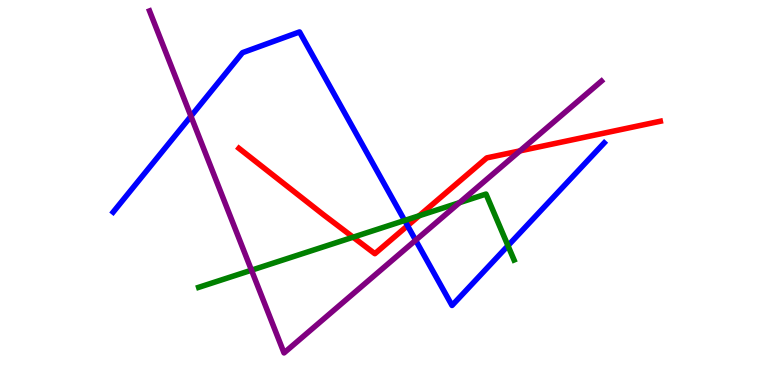[{'lines': ['blue', 'red'], 'intersections': [{'x': 5.26, 'y': 4.14}]}, {'lines': ['green', 'red'], 'intersections': [{'x': 4.56, 'y': 3.84}, {'x': 5.41, 'y': 4.4}]}, {'lines': ['purple', 'red'], 'intersections': [{'x': 6.71, 'y': 6.08}]}, {'lines': ['blue', 'green'], 'intersections': [{'x': 5.22, 'y': 4.27}, {'x': 6.55, 'y': 3.62}]}, {'lines': ['blue', 'purple'], 'intersections': [{'x': 2.46, 'y': 6.98}, {'x': 5.36, 'y': 3.76}]}, {'lines': ['green', 'purple'], 'intersections': [{'x': 3.25, 'y': 2.98}, {'x': 5.93, 'y': 4.74}]}]